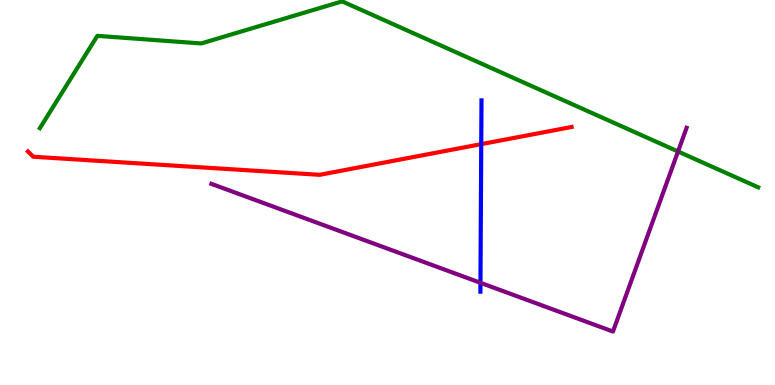[{'lines': ['blue', 'red'], 'intersections': [{'x': 6.21, 'y': 6.26}]}, {'lines': ['green', 'red'], 'intersections': []}, {'lines': ['purple', 'red'], 'intersections': []}, {'lines': ['blue', 'green'], 'intersections': []}, {'lines': ['blue', 'purple'], 'intersections': [{'x': 6.2, 'y': 2.65}]}, {'lines': ['green', 'purple'], 'intersections': [{'x': 8.75, 'y': 6.07}]}]